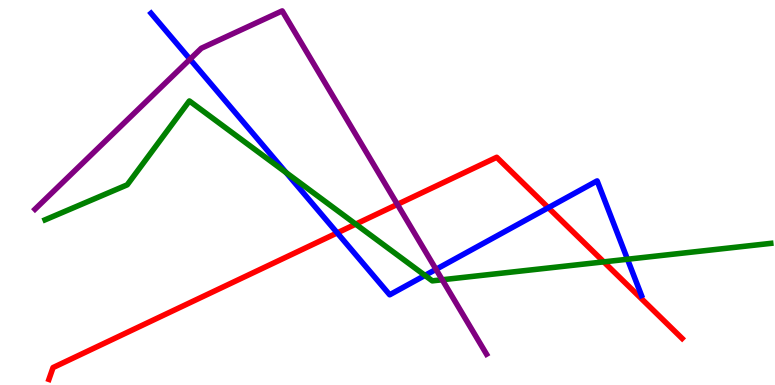[{'lines': ['blue', 'red'], 'intersections': [{'x': 4.35, 'y': 3.95}, {'x': 7.07, 'y': 4.61}]}, {'lines': ['green', 'red'], 'intersections': [{'x': 4.59, 'y': 4.18}, {'x': 7.79, 'y': 3.2}]}, {'lines': ['purple', 'red'], 'intersections': [{'x': 5.13, 'y': 4.69}]}, {'lines': ['blue', 'green'], 'intersections': [{'x': 3.69, 'y': 5.52}, {'x': 5.48, 'y': 2.85}, {'x': 8.1, 'y': 3.27}]}, {'lines': ['blue', 'purple'], 'intersections': [{'x': 2.45, 'y': 8.46}, {'x': 5.63, 'y': 3.0}]}, {'lines': ['green', 'purple'], 'intersections': [{'x': 5.71, 'y': 2.73}]}]